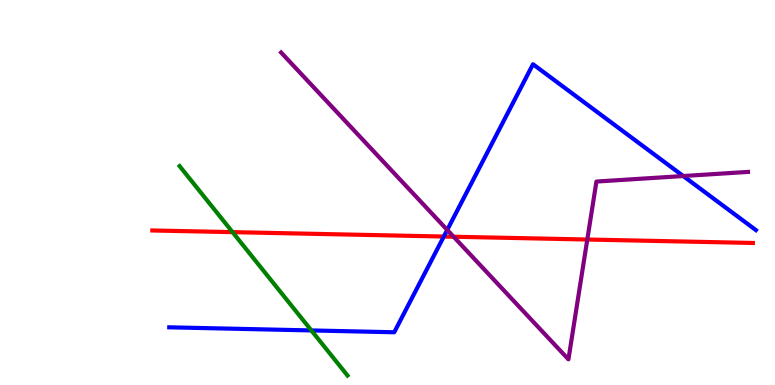[{'lines': ['blue', 'red'], 'intersections': [{'x': 5.73, 'y': 3.86}]}, {'lines': ['green', 'red'], 'intersections': [{'x': 3.0, 'y': 3.97}]}, {'lines': ['purple', 'red'], 'intersections': [{'x': 5.85, 'y': 3.85}, {'x': 7.58, 'y': 3.78}]}, {'lines': ['blue', 'green'], 'intersections': [{'x': 4.02, 'y': 1.42}]}, {'lines': ['blue', 'purple'], 'intersections': [{'x': 5.77, 'y': 4.03}, {'x': 8.82, 'y': 5.43}]}, {'lines': ['green', 'purple'], 'intersections': []}]